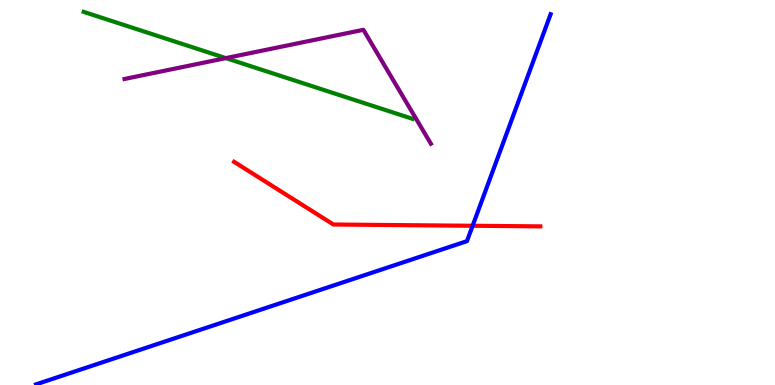[{'lines': ['blue', 'red'], 'intersections': [{'x': 6.1, 'y': 4.14}]}, {'lines': ['green', 'red'], 'intersections': []}, {'lines': ['purple', 'red'], 'intersections': []}, {'lines': ['blue', 'green'], 'intersections': []}, {'lines': ['blue', 'purple'], 'intersections': []}, {'lines': ['green', 'purple'], 'intersections': [{'x': 2.91, 'y': 8.49}]}]